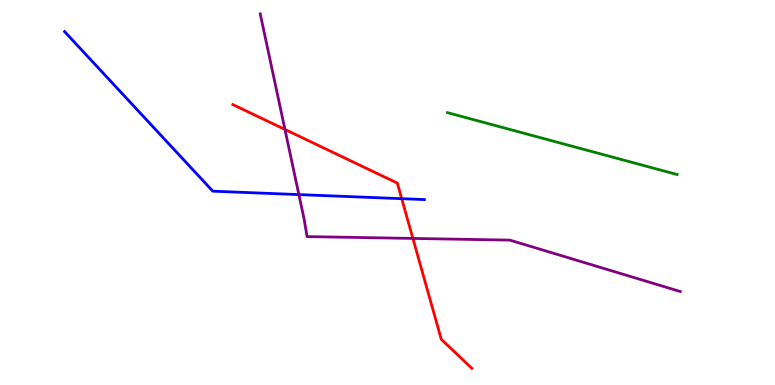[{'lines': ['blue', 'red'], 'intersections': [{'x': 5.18, 'y': 4.84}]}, {'lines': ['green', 'red'], 'intersections': []}, {'lines': ['purple', 'red'], 'intersections': [{'x': 3.68, 'y': 6.64}, {'x': 5.33, 'y': 3.81}]}, {'lines': ['blue', 'green'], 'intersections': []}, {'lines': ['blue', 'purple'], 'intersections': [{'x': 3.86, 'y': 4.95}]}, {'lines': ['green', 'purple'], 'intersections': []}]